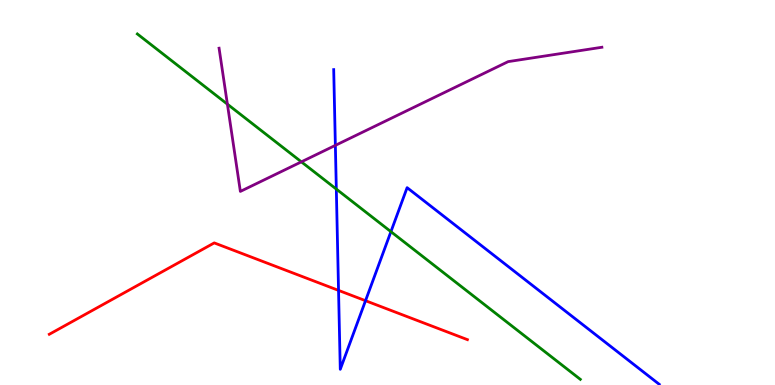[{'lines': ['blue', 'red'], 'intersections': [{'x': 4.37, 'y': 2.46}, {'x': 4.72, 'y': 2.19}]}, {'lines': ['green', 'red'], 'intersections': []}, {'lines': ['purple', 'red'], 'intersections': []}, {'lines': ['blue', 'green'], 'intersections': [{'x': 4.34, 'y': 5.09}, {'x': 5.04, 'y': 3.98}]}, {'lines': ['blue', 'purple'], 'intersections': [{'x': 4.33, 'y': 6.22}]}, {'lines': ['green', 'purple'], 'intersections': [{'x': 2.93, 'y': 7.29}, {'x': 3.89, 'y': 5.8}]}]